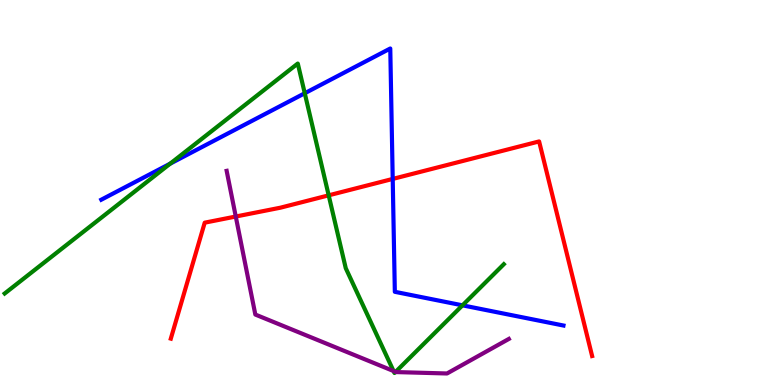[{'lines': ['blue', 'red'], 'intersections': [{'x': 5.07, 'y': 5.35}]}, {'lines': ['green', 'red'], 'intersections': [{'x': 4.24, 'y': 4.93}]}, {'lines': ['purple', 'red'], 'intersections': [{'x': 3.04, 'y': 4.38}]}, {'lines': ['blue', 'green'], 'intersections': [{'x': 2.2, 'y': 5.75}, {'x': 3.93, 'y': 7.58}, {'x': 5.97, 'y': 2.07}]}, {'lines': ['blue', 'purple'], 'intersections': []}, {'lines': ['green', 'purple'], 'intersections': [{'x': 5.08, 'y': 0.363}, {'x': 5.1, 'y': 0.341}]}]